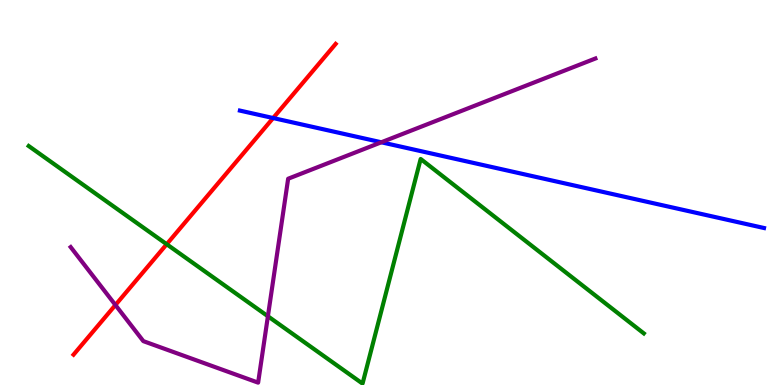[{'lines': ['blue', 'red'], 'intersections': [{'x': 3.52, 'y': 6.93}]}, {'lines': ['green', 'red'], 'intersections': [{'x': 2.15, 'y': 3.66}]}, {'lines': ['purple', 'red'], 'intersections': [{'x': 1.49, 'y': 2.08}]}, {'lines': ['blue', 'green'], 'intersections': []}, {'lines': ['blue', 'purple'], 'intersections': [{'x': 4.92, 'y': 6.3}]}, {'lines': ['green', 'purple'], 'intersections': [{'x': 3.46, 'y': 1.79}]}]